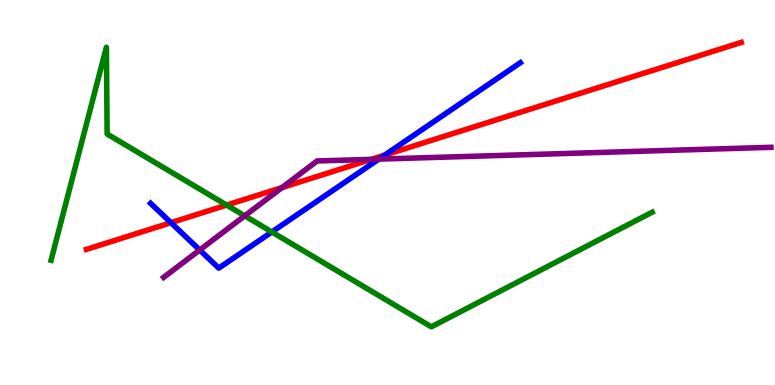[{'lines': ['blue', 'red'], 'intersections': [{'x': 2.21, 'y': 4.22}, {'x': 4.96, 'y': 5.97}]}, {'lines': ['green', 'red'], 'intersections': [{'x': 2.92, 'y': 4.67}]}, {'lines': ['purple', 'red'], 'intersections': [{'x': 3.64, 'y': 5.13}, {'x': 4.79, 'y': 5.86}]}, {'lines': ['blue', 'green'], 'intersections': [{'x': 3.51, 'y': 3.97}]}, {'lines': ['blue', 'purple'], 'intersections': [{'x': 2.58, 'y': 3.51}, {'x': 4.89, 'y': 5.87}]}, {'lines': ['green', 'purple'], 'intersections': [{'x': 3.16, 'y': 4.39}]}]